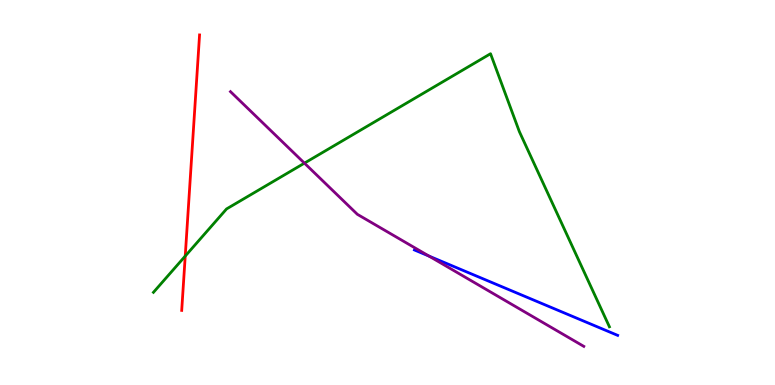[{'lines': ['blue', 'red'], 'intersections': []}, {'lines': ['green', 'red'], 'intersections': [{'x': 2.39, 'y': 3.35}]}, {'lines': ['purple', 'red'], 'intersections': []}, {'lines': ['blue', 'green'], 'intersections': []}, {'lines': ['blue', 'purple'], 'intersections': [{'x': 5.53, 'y': 3.35}]}, {'lines': ['green', 'purple'], 'intersections': [{'x': 3.93, 'y': 5.76}]}]